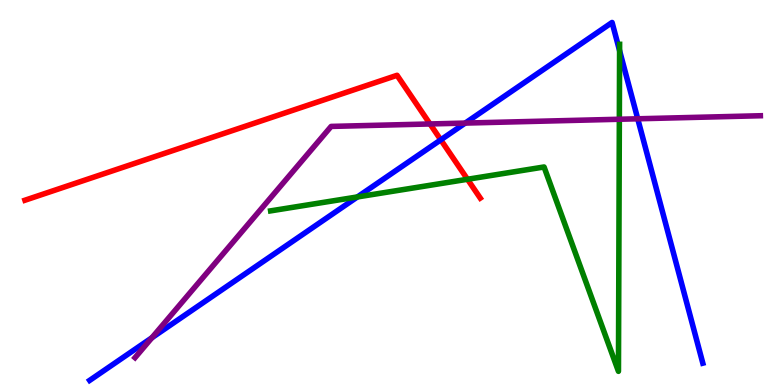[{'lines': ['blue', 'red'], 'intersections': [{'x': 5.69, 'y': 6.37}]}, {'lines': ['green', 'red'], 'intersections': [{'x': 6.03, 'y': 5.34}]}, {'lines': ['purple', 'red'], 'intersections': [{'x': 5.55, 'y': 6.78}]}, {'lines': ['blue', 'green'], 'intersections': [{'x': 4.61, 'y': 4.88}, {'x': 7.99, 'y': 8.68}]}, {'lines': ['blue', 'purple'], 'intersections': [{'x': 1.96, 'y': 1.23}, {'x': 6.0, 'y': 6.8}, {'x': 8.23, 'y': 6.91}]}, {'lines': ['green', 'purple'], 'intersections': [{'x': 7.99, 'y': 6.9}]}]